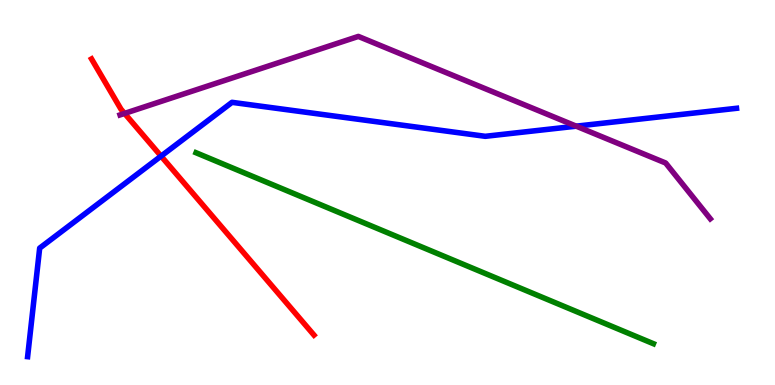[{'lines': ['blue', 'red'], 'intersections': [{'x': 2.08, 'y': 5.94}]}, {'lines': ['green', 'red'], 'intersections': []}, {'lines': ['purple', 'red'], 'intersections': [{'x': 1.61, 'y': 7.05}]}, {'lines': ['blue', 'green'], 'intersections': []}, {'lines': ['blue', 'purple'], 'intersections': [{'x': 7.44, 'y': 6.72}]}, {'lines': ['green', 'purple'], 'intersections': []}]